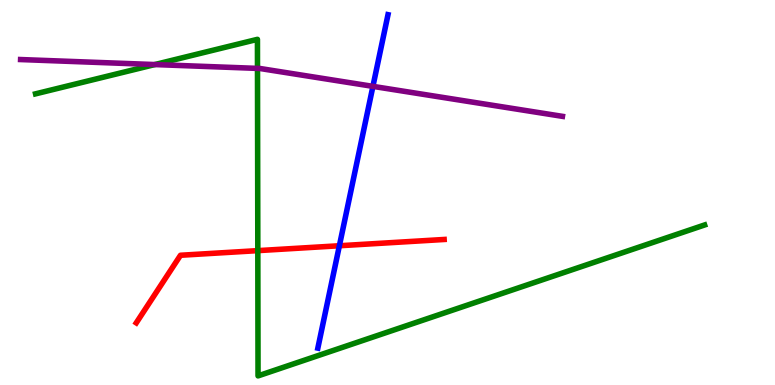[{'lines': ['blue', 'red'], 'intersections': [{'x': 4.38, 'y': 3.62}]}, {'lines': ['green', 'red'], 'intersections': [{'x': 3.33, 'y': 3.49}]}, {'lines': ['purple', 'red'], 'intersections': []}, {'lines': ['blue', 'green'], 'intersections': []}, {'lines': ['blue', 'purple'], 'intersections': [{'x': 4.81, 'y': 7.76}]}, {'lines': ['green', 'purple'], 'intersections': [{'x': 2.0, 'y': 8.32}, {'x': 3.32, 'y': 8.22}]}]